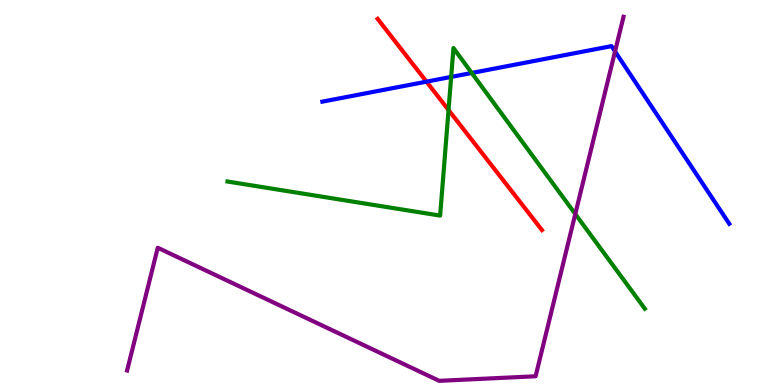[{'lines': ['blue', 'red'], 'intersections': [{'x': 5.5, 'y': 7.88}]}, {'lines': ['green', 'red'], 'intersections': [{'x': 5.79, 'y': 7.14}]}, {'lines': ['purple', 'red'], 'intersections': []}, {'lines': ['blue', 'green'], 'intersections': [{'x': 5.82, 'y': 8.0}, {'x': 6.09, 'y': 8.1}]}, {'lines': ['blue', 'purple'], 'intersections': [{'x': 7.94, 'y': 8.66}]}, {'lines': ['green', 'purple'], 'intersections': [{'x': 7.42, 'y': 4.44}]}]